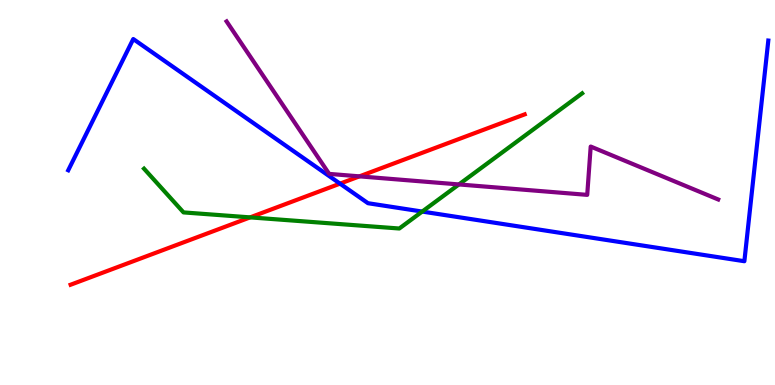[{'lines': ['blue', 'red'], 'intersections': [{'x': 4.39, 'y': 5.23}]}, {'lines': ['green', 'red'], 'intersections': [{'x': 3.23, 'y': 4.35}]}, {'lines': ['purple', 'red'], 'intersections': [{'x': 4.64, 'y': 5.42}]}, {'lines': ['blue', 'green'], 'intersections': [{'x': 5.45, 'y': 4.5}]}, {'lines': ['blue', 'purple'], 'intersections': []}, {'lines': ['green', 'purple'], 'intersections': [{'x': 5.92, 'y': 5.21}]}]